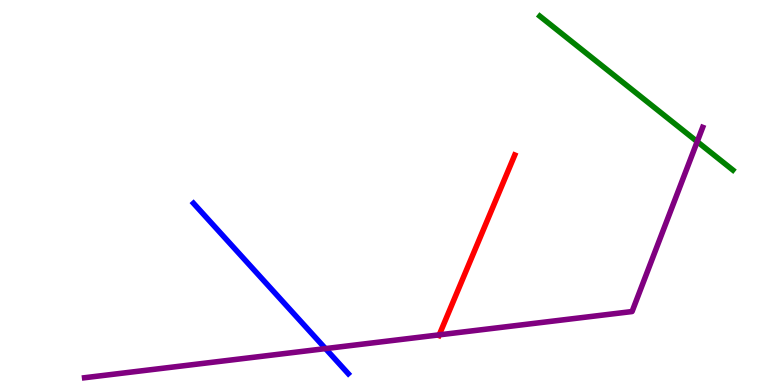[{'lines': ['blue', 'red'], 'intersections': []}, {'lines': ['green', 'red'], 'intersections': []}, {'lines': ['purple', 'red'], 'intersections': [{'x': 5.67, 'y': 1.3}]}, {'lines': ['blue', 'green'], 'intersections': []}, {'lines': ['blue', 'purple'], 'intersections': [{'x': 4.2, 'y': 0.945}]}, {'lines': ['green', 'purple'], 'intersections': [{'x': 9.0, 'y': 6.32}]}]